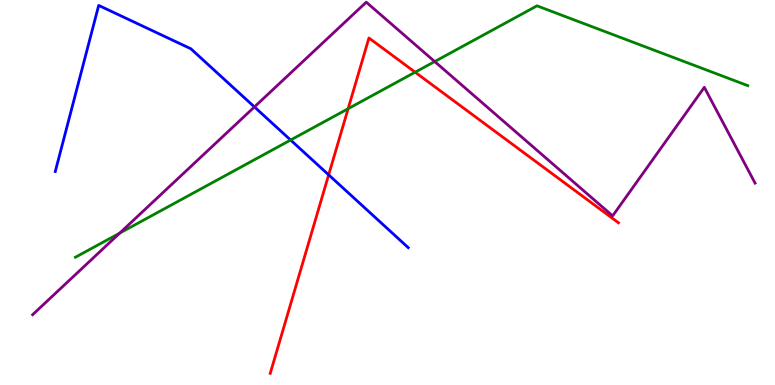[{'lines': ['blue', 'red'], 'intersections': [{'x': 4.24, 'y': 5.46}]}, {'lines': ['green', 'red'], 'intersections': [{'x': 4.49, 'y': 7.18}, {'x': 5.36, 'y': 8.12}]}, {'lines': ['purple', 'red'], 'intersections': []}, {'lines': ['blue', 'green'], 'intersections': [{'x': 3.75, 'y': 6.36}]}, {'lines': ['blue', 'purple'], 'intersections': [{'x': 3.28, 'y': 7.22}]}, {'lines': ['green', 'purple'], 'intersections': [{'x': 1.54, 'y': 3.95}, {'x': 5.61, 'y': 8.4}]}]